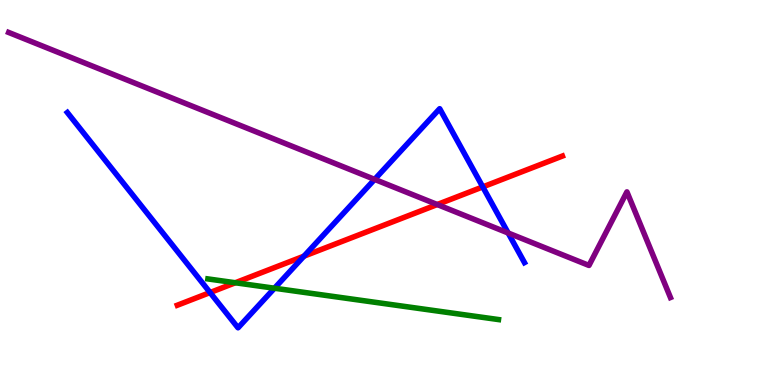[{'lines': ['blue', 'red'], 'intersections': [{'x': 2.71, 'y': 2.4}, {'x': 3.92, 'y': 3.35}, {'x': 6.23, 'y': 5.15}]}, {'lines': ['green', 'red'], 'intersections': [{'x': 3.04, 'y': 2.66}]}, {'lines': ['purple', 'red'], 'intersections': [{'x': 5.64, 'y': 4.69}]}, {'lines': ['blue', 'green'], 'intersections': [{'x': 3.54, 'y': 2.51}]}, {'lines': ['blue', 'purple'], 'intersections': [{'x': 4.83, 'y': 5.34}, {'x': 6.56, 'y': 3.95}]}, {'lines': ['green', 'purple'], 'intersections': []}]